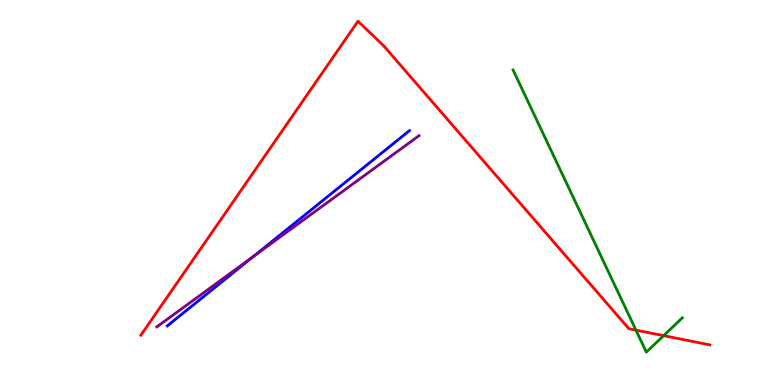[{'lines': ['blue', 'red'], 'intersections': []}, {'lines': ['green', 'red'], 'intersections': [{'x': 8.21, 'y': 1.43}, {'x': 8.56, 'y': 1.28}]}, {'lines': ['purple', 'red'], 'intersections': []}, {'lines': ['blue', 'green'], 'intersections': []}, {'lines': ['blue', 'purple'], 'intersections': [{'x': 3.27, 'y': 3.34}]}, {'lines': ['green', 'purple'], 'intersections': []}]